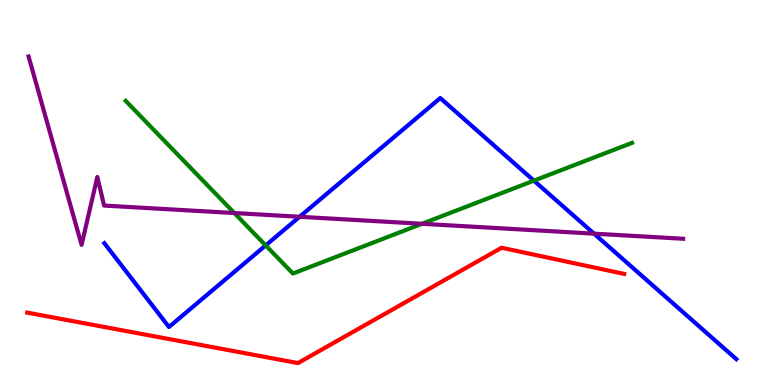[{'lines': ['blue', 'red'], 'intersections': []}, {'lines': ['green', 'red'], 'intersections': []}, {'lines': ['purple', 'red'], 'intersections': []}, {'lines': ['blue', 'green'], 'intersections': [{'x': 3.43, 'y': 3.63}, {'x': 6.89, 'y': 5.31}]}, {'lines': ['blue', 'purple'], 'intersections': [{'x': 3.87, 'y': 4.37}, {'x': 7.66, 'y': 3.93}]}, {'lines': ['green', 'purple'], 'intersections': [{'x': 3.02, 'y': 4.47}, {'x': 5.44, 'y': 4.19}]}]